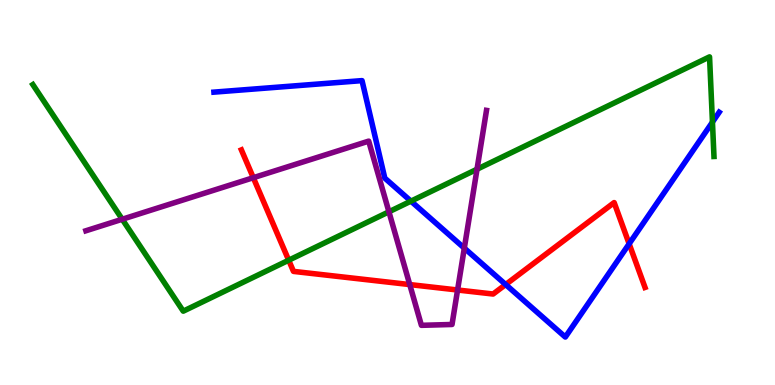[{'lines': ['blue', 'red'], 'intersections': [{'x': 6.52, 'y': 2.61}, {'x': 8.12, 'y': 3.67}]}, {'lines': ['green', 'red'], 'intersections': [{'x': 3.73, 'y': 3.24}]}, {'lines': ['purple', 'red'], 'intersections': [{'x': 3.27, 'y': 5.38}, {'x': 5.29, 'y': 2.61}, {'x': 5.9, 'y': 2.47}]}, {'lines': ['blue', 'green'], 'intersections': [{'x': 5.3, 'y': 4.78}, {'x': 9.19, 'y': 6.83}]}, {'lines': ['blue', 'purple'], 'intersections': [{'x': 5.99, 'y': 3.55}]}, {'lines': ['green', 'purple'], 'intersections': [{'x': 1.58, 'y': 4.31}, {'x': 5.02, 'y': 4.5}, {'x': 6.16, 'y': 5.6}]}]